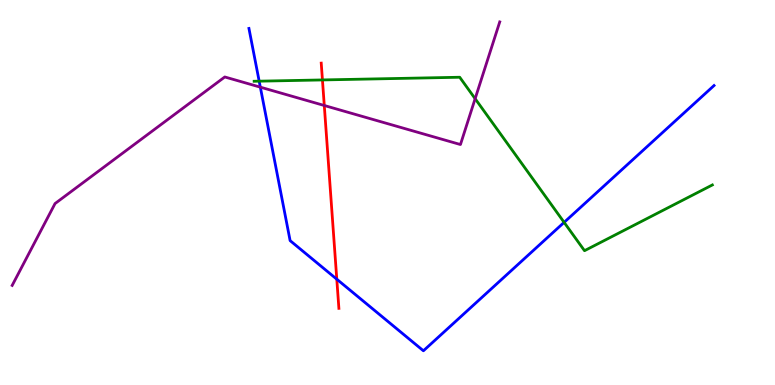[{'lines': ['blue', 'red'], 'intersections': [{'x': 4.35, 'y': 2.75}]}, {'lines': ['green', 'red'], 'intersections': [{'x': 4.16, 'y': 7.92}]}, {'lines': ['purple', 'red'], 'intersections': [{'x': 4.18, 'y': 7.26}]}, {'lines': ['blue', 'green'], 'intersections': [{'x': 3.34, 'y': 7.89}, {'x': 7.28, 'y': 4.22}]}, {'lines': ['blue', 'purple'], 'intersections': [{'x': 3.36, 'y': 7.74}]}, {'lines': ['green', 'purple'], 'intersections': [{'x': 6.13, 'y': 7.44}]}]